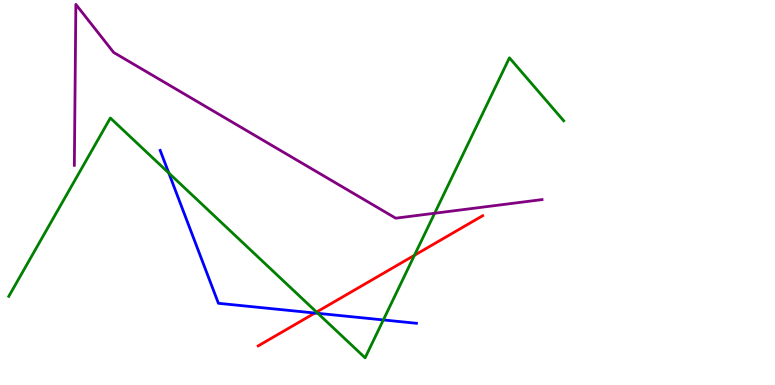[{'lines': ['blue', 'red'], 'intersections': [{'x': 4.06, 'y': 1.87}]}, {'lines': ['green', 'red'], 'intersections': [{'x': 4.08, 'y': 1.89}, {'x': 5.35, 'y': 3.37}]}, {'lines': ['purple', 'red'], 'intersections': []}, {'lines': ['blue', 'green'], 'intersections': [{'x': 2.18, 'y': 5.51}, {'x': 4.1, 'y': 1.86}, {'x': 4.95, 'y': 1.69}]}, {'lines': ['blue', 'purple'], 'intersections': []}, {'lines': ['green', 'purple'], 'intersections': [{'x': 5.61, 'y': 4.46}]}]